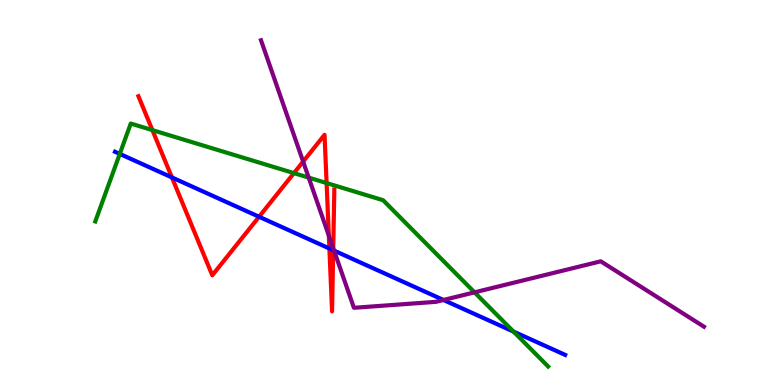[{'lines': ['blue', 'red'], 'intersections': [{'x': 2.22, 'y': 5.39}, {'x': 3.34, 'y': 4.37}, {'x': 4.25, 'y': 3.55}, {'x': 4.3, 'y': 3.5}]}, {'lines': ['green', 'red'], 'intersections': [{'x': 1.97, 'y': 6.62}, {'x': 3.79, 'y': 5.5}, {'x': 4.21, 'y': 5.25}]}, {'lines': ['purple', 'red'], 'intersections': [{'x': 3.91, 'y': 5.8}, {'x': 4.24, 'y': 3.88}, {'x': 4.3, 'y': 3.55}]}, {'lines': ['blue', 'green'], 'intersections': [{'x': 1.55, 'y': 6.0}, {'x': 6.63, 'y': 1.39}]}, {'lines': ['blue', 'purple'], 'intersections': [{'x': 4.31, 'y': 3.49}, {'x': 5.72, 'y': 2.21}]}, {'lines': ['green', 'purple'], 'intersections': [{'x': 3.98, 'y': 5.39}, {'x': 6.12, 'y': 2.41}]}]